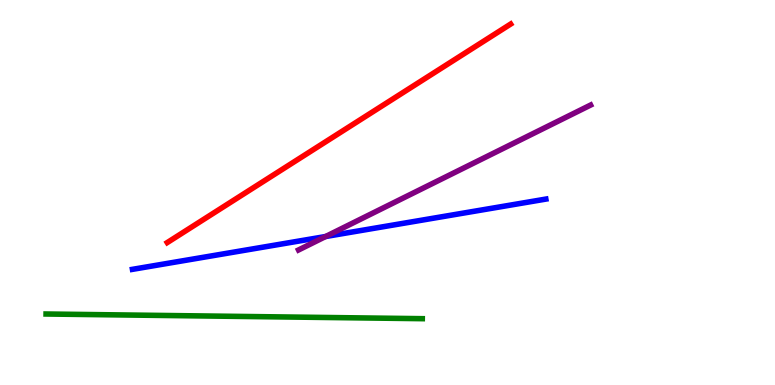[{'lines': ['blue', 'red'], 'intersections': []}, {'lines': ['green', 'red'], 'intersections': []}, {'lines': ['purple', 'red'], 'intersections': []}, {'lines': ['blue', 'green'], 'intersections': []}, {'lines': ['blue', 'purple'], 'intersections': [{'x': 4.2, 'y': 3.86}]}, {'lines': ['green', 'purple'], 'intersections': []}]